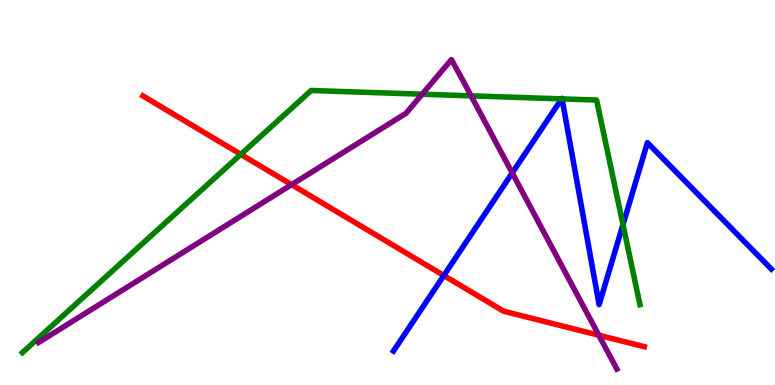[{'lines': ['blue', 'red'], 'intersections': [{'x': 5.73, 'y': 2.84}]}, {'lines': ['green', 'red'], 'intersections': [{'x': 3.11, 'y': 5.99}]}, {'lines': ['purple', 'red'], 'intersections': [{'x': 3.76, 'y': 5.2}, {'x': 7.73, 'y': 1.29}]}, {'lines': ['blue', 'green'], 'intersections': [{'x': 7.25, 'y': 7.43}, {'x': 7.25, 'y': 7.43}, {'x': 8.04, 'y': 4.17}]}, {'lines': ['blue', 'purple'], 'intersections': [{'x': 6.61, 'y': 5.51}]}, {'lines': ['green', 'purple'], 'intersections': [{'x': 5.45, 'y': 7.55}, {'x': 6.08, 'y': 7.51}]}]